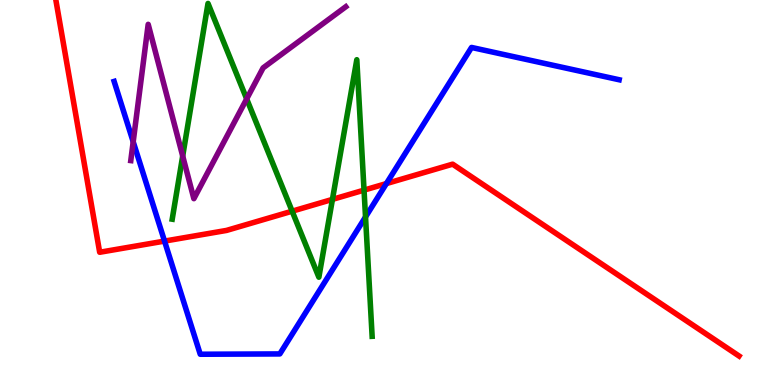[{'lines': ['blue', 'red'], 'intersections': [{'x': 2.12, 'y': 3.74}, {'x': 4.99, 'y': 5.23}]}, {'lines': ['green', 'red'], 'intersections': [{'x': 3.77, 'y': 4.51}, {'x': 4.29, 'y': 4.82}, {'x': 4.7, 'y': 5.06}]}, {'lines': ['purple', 'red'], 'intersections': []}, {'lines': ['blue', 'green'], 'intersections': [{'x': 4.72, 'y': 4.37}]}, {'lines': ['blue', 'purple'], 'intersections': [{'x': 1.72, 'y': 6.32}]}, {'lines': ['green', 'purple'], 'intersections': [{'x': 2.36, 'y': 5.95}, {'x': 3.18, 'y': 7.43}]}]